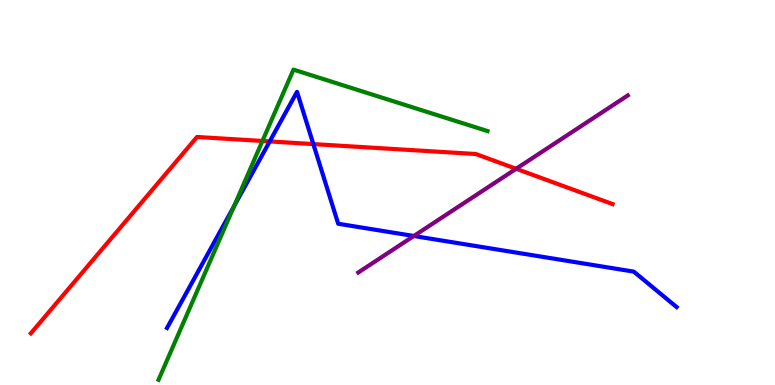[{'lines': ['blue', 'red'], 'intersections': [{'x': 3.48, 'y': 6.33}, {'x': 4.04, 'y': 6.26}]}, {'lines': ['green', 'red'], 'intersections': [{'x': 3.39, 'y': 6.34}]}, {'lines': ['purple', 'red'], 'intersections': [{'x': 6.66, 'y': 5.62}]}, {'lines': ['blue', 'green'], 'intersections': [{'x': 3.02, 'y': 4.64}]}, {'lines': ['blue', 'purple'], 'intersections': [{'x': 5.34, 'y': 3.87}]}, {'lines': ['green', 'purple'], 'intersections': []}]